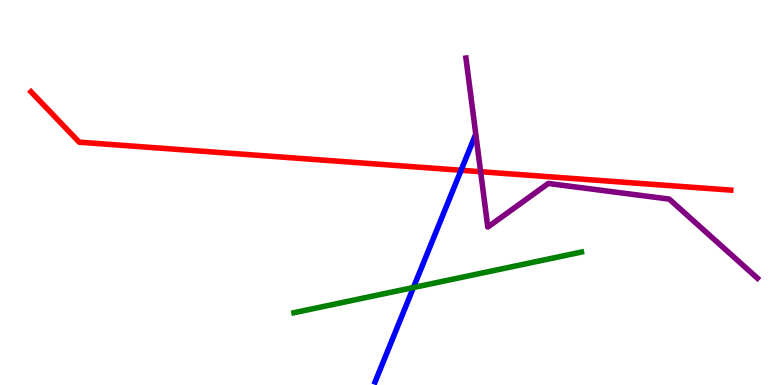[{'lines': ['blue', 'red'], 'intersections': [{'x': 5.95, 'y': 5.58}]}, {'lines': ['green', 'red'], 'intersections': []}, {'lines': ['purple', 'red'], 'intersections': [{'x': 6.2, 'y': 5.54}]}, {'lines': ['blue', 'green'], 'intersections': [{'x': 5.33, 'y': 2.53}]}, {'lines': ['blue', 'purple'], 'intersections': []}, {'lines': ['green', 'purple'], 'intersections': []}]